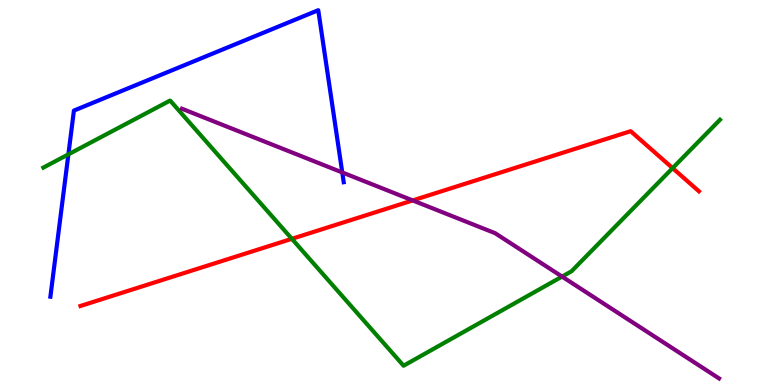[{'lines': ['blue', 'red'], 'intersections': []}, {'lines': ['green', 'red'], 'intersections': [{'x': 3.77, 'y': 3.8}, {'x': 8.68, 'y': 5.63}]}, {'lines': ['purple', 'red'], 'intersections': [{'x': 5.33, 'y': 4.79}]}, {'lines': ['blue', 'green'], 'intersections': [{'x': 0.882, 'y': 5.99}]}, {'lines': ['blue', 'purple'], 'intersections': [{'x': 4.42, 'y': 5.52}]}, {'lines': ['green', 'purple'], 'intersections': [{'x': 7.25, 'y': 2.82}]}]